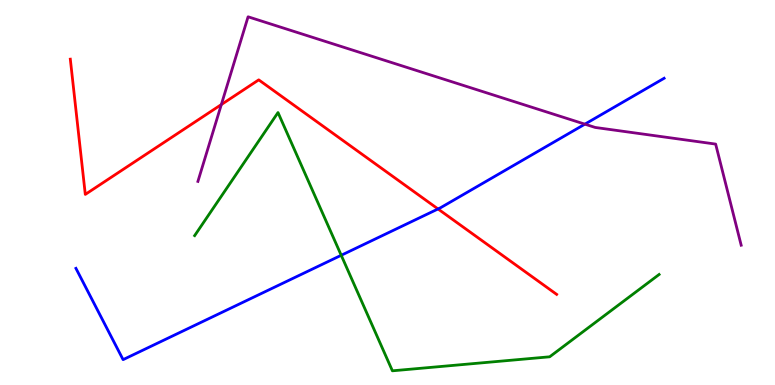[{'lines': ['blue', 'red'], 'intersections': [{'x': 5.65, 'y': 4.57}]}, {'lines': ['green', 'red'], 'intersections': []}, {'lines': ['purple', 'red'], 'intersections': [{'x': 2.86, 'y': 7.28}]}, {'lines': ['blue', 'green'], 'intersections': [{'x': 4.4, 'y': 3.37}]}, {'lines': ['blue', 'purple'], 'intersections': [{'x': 7.55, 'y': 6.78}]}, {'lines': ['green', 'purple'], 'intersections': []}]